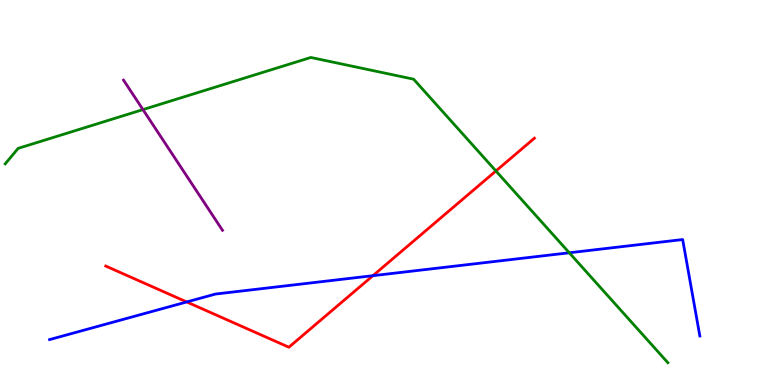[{'lines': ['blue', 'red'], 'intersections': [{'x': 2.41, 'y': 2.16}, {'x': 4.81, 'y': 2.84}]}, {'lines': ['green', 'red'], 'intersections': [{'x': 6.4, 'y': 5.56}]}, {'lines': ['purple', 'red'], 'intersections': []}, {'lines': ['blue', 'green'], 'intersections': [{'x': 7.35, 'y': 3.43}]}, {'lines': ['blue', 'purple'], 'intersections': []}, {'lines': ['green', 'purple'], 'intersections': [{'x': 1.84, 'y': 7.15}]}]